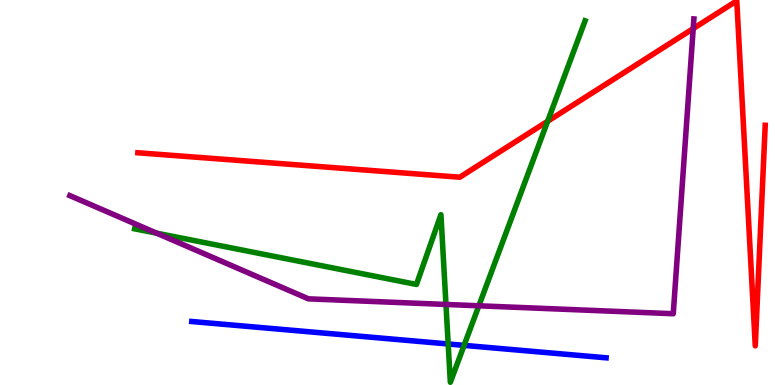[{'lines': ['blue', 'red'], 'intersections': []}, {'lines': ['green', 'red'], 'intersections': [{'x': 7.07, 'y': 6.85}]}, {'lines': ['purple', 'red'], 'intersections': [{'x': 8.94, 'y': 9.26}]}, {'lines': ['blue', 'green'], 'intersections': [{'x': 5.78, 'y': 1.07}, {'x': 5.99, 'y': 1.03}]}, {'lines': ['blue', 'purple'], 'intersections': []}, {'lines': ['green', 'purple'], 'intersections': [{'x': 2.02, 'y': 3.94}, {'x': 5.75, 'y': 2.09}, {'x': 6.18, 'y': 2.06}]}]